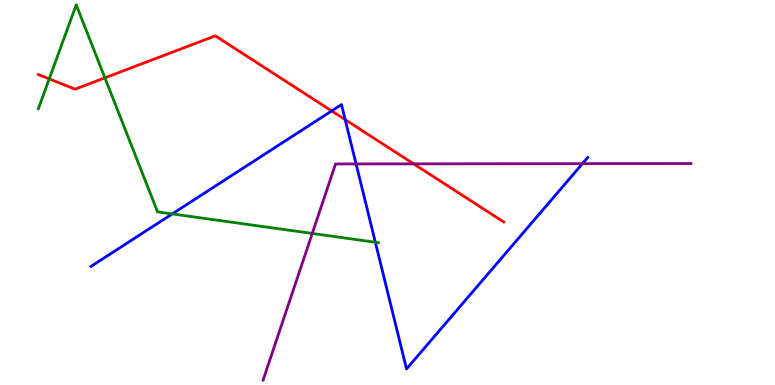[{'lines': ['blue', 'red'], 'intersections': [{'x': 4.28, 'y': 7.12}, {'x': 4.45, 'y': 6.89}]}, {'lines': ['green', 'red'], 'intersections': [{'x': 0.635, 'y': 7.95}, {'x': 1.35, 'y': 7.98}]}, {'lines': ['purple', 'red'], 'intersections': [{'x': 5.34, 'y': 5.74}]}, {'lines': ['blue', 'green'], 'intersections': [{'x': 2.22, 'y': 4.44}, {'x': 4.84, 'y': 3.71}]}, {'lines': ['blue', 'purple'], 'intersections': [{'x': 4.59, 'y': 5.74}, {'x': 7.52, 'y': 5.75}]}, {'lines': ['green', 'purple'], 'intersections': [{'x': 4.03, 'y': 3.94}]}]